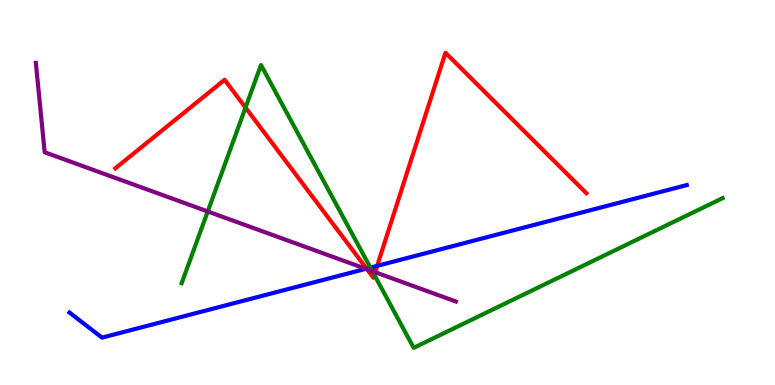[{'lines': ['blue', 'red'], 'intersections': [{'x': 4.73, 'y': 3.02}, {'x': 4.87, 'y': 3.09}]}, {'lines': ['green', 'red'], 'intersections': [{'x': 3.17, 'y': 7.21}, {'x': 4.83, 'y': 2.86}]}, {'lines': ['purple', 'red'], 'intersections': [{'x': 4.74, 'y': 3.01}, {'x': 4.84, 'y': 2.93}]}, {'lines': ['blue', 'green'], 'intersections': [{'x': 4.78, 'y': 3.05}]}, {'lines': ['blue', 'purple'], 'intersections': [{'x': 4.72, 'y': 3.02}]}, {'lines': ['green', 'purple'], 'intersections': [{'x': 2.68, 'y': 4.51}, {'x': 4.8, 'y': 2.96}]}]